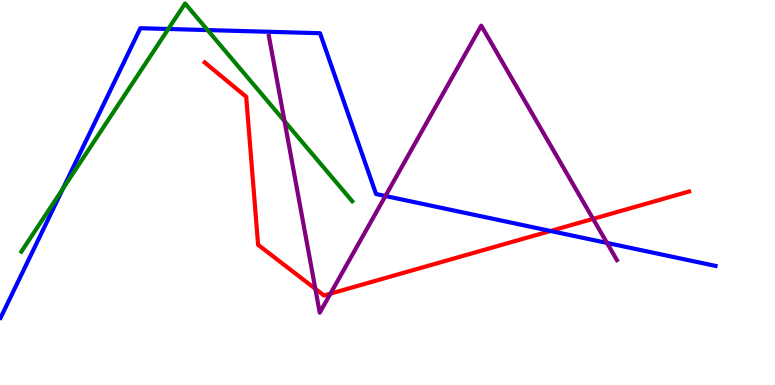[{'lines': ['blue', 'red'], 'intersections': [{'x': 7.1, 'y': 4.0}]}, {'lines': ['green', 'red'], 'intersections': []}, {'lines': ['purple', 'red'], 'intersections': [{'x': 4.07, 'y': 2.5}, {'x': 4.26, 'y': 2.37}, {'x': 7.65, 'y': 4.32}]}, {'lines': ['blue', 'green'], 'intersections': [{'x': 0.812, 'y': 5.1}, {'x': 2.17, 'y': 9.25}, {'x': 2.68, 'y': 9.22}]}, {'lines': ['blue', 'purple'], 'intersections': [{'x': 4.97, 'y': 4.91}, {'x': 7.83, 'y': 3.69}]}, {'lines': ['green', 'purple'], 'intersections': [{'x': 3.67, 'y': 6.85}]}]